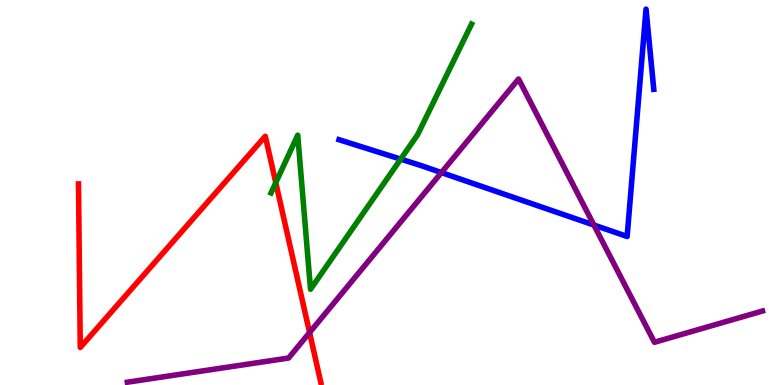[{'lines': ['blue', 'red'], 'intersections': []}, {'lines': ['green', 'red'], 'intersections': [{'x': 3.56, 'y': 5.26}]}, {'lines': ['purple', 'red'], 'intersections': [{'x': 3.99, 'y': 1.36}]}, {'lines': ['blue', 'green'], 'intersections': [{'x': 5.17, 'y': 5.87}]}, {'lines': ['blue', 'purple'], 'intersections': [{'x': 5.7, 'y': 5.52}, {'x': 7.66, 'y': 4.15}]}, {'lines': ['green', 'purple'], 'intersections': []}]